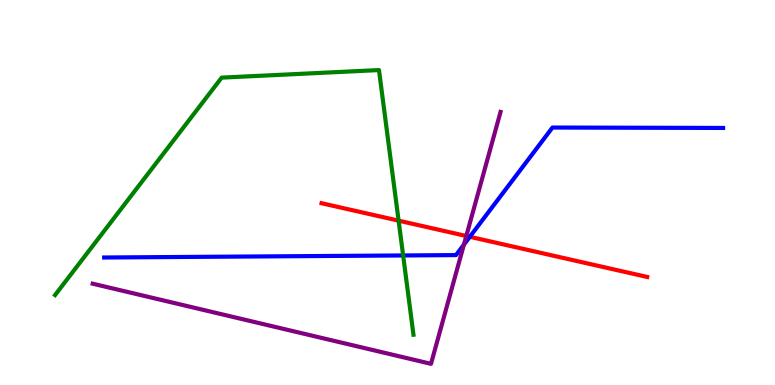[{'lines': ['blue', 'red'], 'intersections': [{'x': 6.06, 'y': 3.85}]}, {'lines': ['green', 'red'], 'intersections': [{'x': 5.14, 'y': 4.27}]}, {'lines': ['purple', 'red'], 'intersections': [{'x': 6.02, 'y': 3.87}]}, {'lines': ['blue', 'green'], 'intersections': [{'x': 5.2, 'y': 3.36}]}, {'lines': ['blue', 'purple'], 'intersections': [{'x': 5.99, 'y': 3.65}]}, {'lines': ['green', 'purple'], 'intersections': []}]